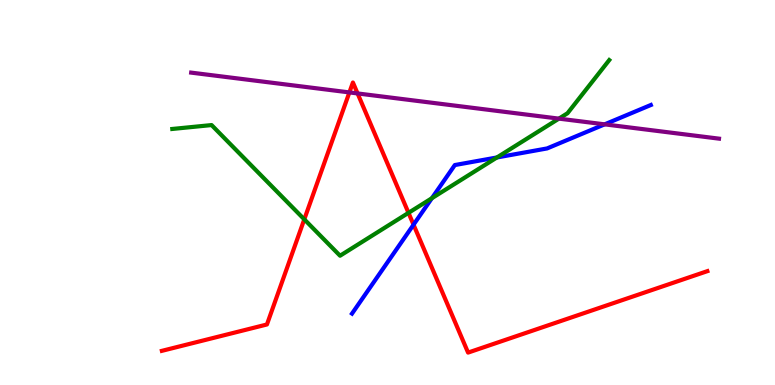[{'lines': ['blue', 'red'], 'intersections': [{'x': 5.34, 'y': 4.16}]}, {'lines': ['green', 'red'], 'intersections': [{'x': 3.93, 'y': 4.3}, {'x': 5.27, 'y': 4.47}]}, {'lines': ['purple', 'red'], 'intersections': [{'x': 4.51, 'y': 7.6}, {'x': 4.61, 'y': 7.57}]}, {'lines': ['blue', 'green'], 'intersections': [{'x': 5.57, 'y': 4.85}, {'x': 6.41, 'y': 5.91}]}, {'lines': ['blue', 'purple'], 'intersections': [{'x': 7.8, 'y': 6.77}]}, {'lines': ['green', 'purple'], 'intersections': [{'x': 7.21, 'y': 6.92}]}]